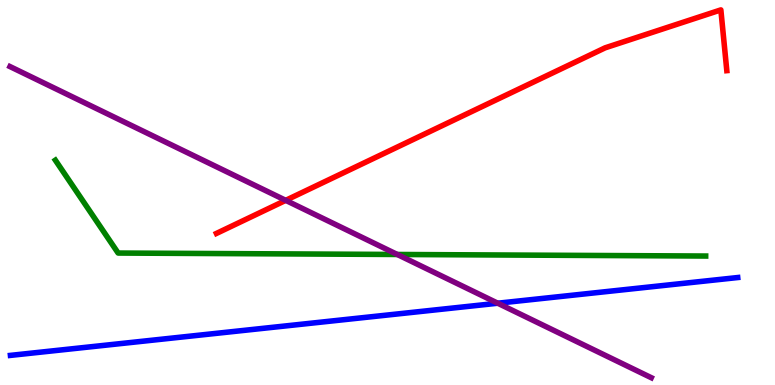[{'lines': ['blue', 'red'], 'intersections': []}, {'lines': ['green', 'red'], 'intersections': []}, {'lines': ['purple', 'red'], 'intersections': [{'x': 3.69, 'y': 4.8}]}, {'lines': ['blue', 'green'], 'intersections': []}, {'lines': ['blue', 'purple'], 'intersections': [{'x': 6.42, 'y': 2.12}]}, {'lines': ['green', 'purple'], 'intersections': [{'x': 5.13, 'y': 3.39}]}]